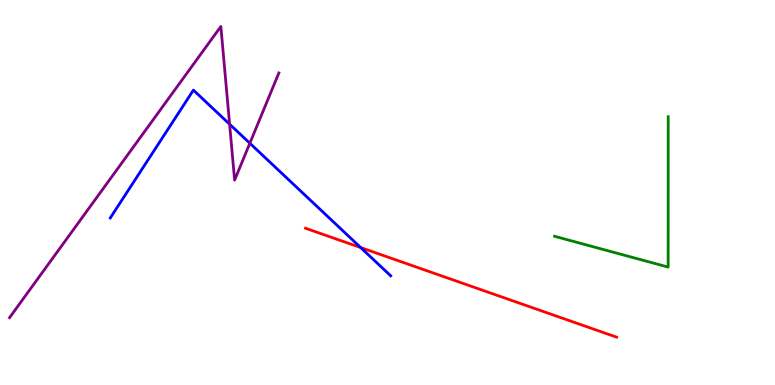[{'lines': ['blue', 'red'], 'intersections': [{'x': 4.65, 'y': 3.57}]}, {'lines': ['green', 'red'], 'intersections': []}, {'lines': ['purple', 'red'], 'intersections': []}, {'lines': ['blue', 'green'], 'intersections': []}, {'lines': ['blue', 'purple'], 'intersections': [{'x': 2.96, 'y': 6.77}, {'x': 3.22, 'y': 6.28}]}, {'lines': ['green', 'purple'], 'intersections': []}]